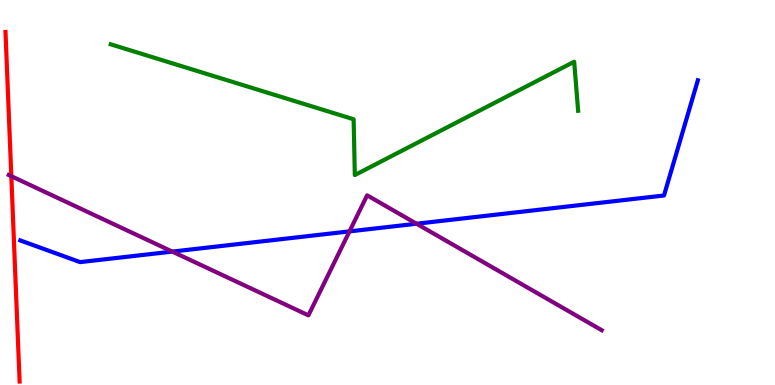[{'lines': ['blue', 'red'], 'intersections': []}, {'lines': ['green', 'red'], 'intersections': []}, {'lines': ['purple', 'red'], 'intersections': [{'x': 0.146, 'y': 5.42}]}, {'lines': ['blue', 'green'], 'intersections': []}, {'lines': ['blue', 'purple'], 'intersections': [{'x': 2.22, 'y': 3.47}, {'x': 4.51, 'y': 3.99}, {'x': 5.37, 'y': 4.19}]}, {'lines': ['green', 'purple'], 'intersections': []}]